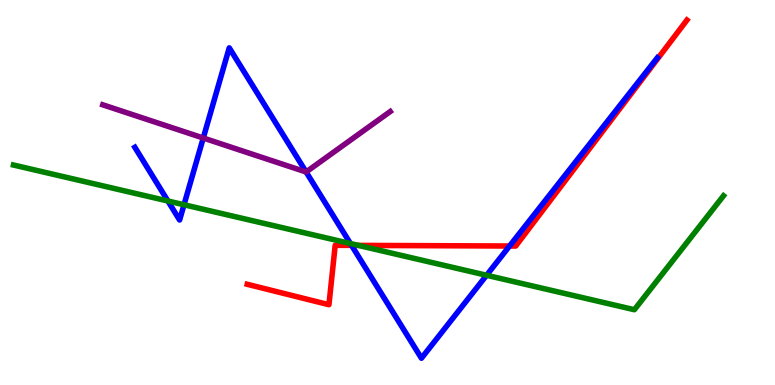[{'lines': ['blue', 'red'], 'intersections': [{'x': 4.54, 'y': 3.63}, {'x': 6.57, 'y': 3.61}]}, {'lines': ['green', 'red'], 'intersections': [{'x': 4.62, 'y': 3.63}]}, {'lines': ['purple', 'red'], 'intersections': []}, {'lines': ['blue', 'green'], 'intersections': [{'x': 2.17, 'y': 4.78}, {'x': 2.37, 'y': 4.68}, {'x': 4.52, 'y': 3.67}, {'x': 6.28, 'y': 2.85}]}, {'lines': ['blue', 'purple'], 'intersections': [{'x': 2.62, 'y': 6.42}, {'x': 3.95, 'y': 5.53}]}, {'lines': ['green', 'purple'], 'intersections': []}]